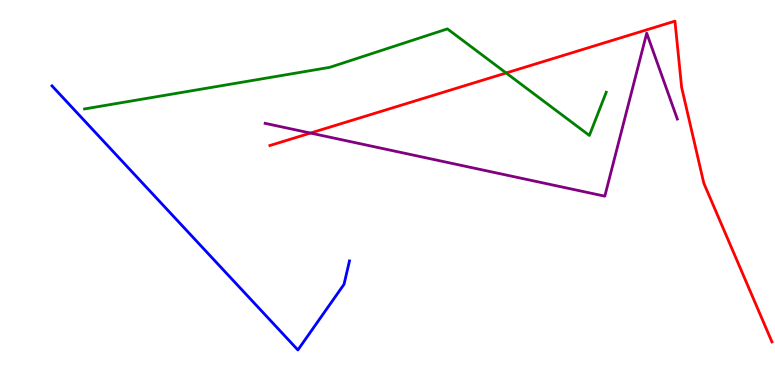[{'lines': ['blue', 'red'], 'intersections': []}, {'lines': ['green', 'red'], 'intersections': [{'x': 6.53, 'y': 8.1}]}, {'lines': ['purple', 'red'], 'intersections': [{'x': 4.01, 'y': 6.54}]}, {'lines': ['blue', 'green'], 'intersections': []}, {'lines': ['blue', 'purple'], 'intersections': []}, {'lines': ['green', 'purple'], 'intersections': []}]